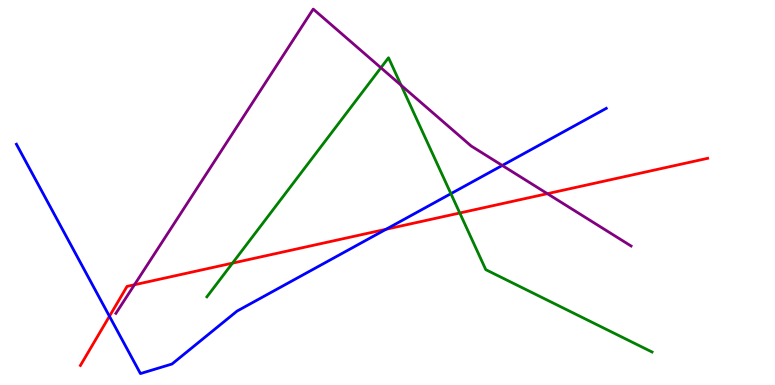[{'lines': ['blue', 'red'], 'intersections': [{'x': 1.41, 'y': 1.79}, {'x': 4.98, 'y': 4.05}]}, {'lines': ['green', 'red'], 'intersections': [{'x': 3.0, 'y': 3.17}, {'x': 5.93, 'y': 4.47}]}, {'lines': ['purple', 'red'], 'intersections': [{'x': 1.73, 'y': 2.6}, {'x': 7.06, 'y': 4.97}]}, {'lines': ['blue', 'green'], 'intersections': [{'x': 5.82, 'y': 4.97}]}, {'lines': ['blue', 'purple'], 'intersections': [{'x': 6.48, 'y': 5.7}]}, {'lines': ['green', 'purple'], 'intersections': [{'x': 4.91, 'y': 8.24}, {'x': 5.18, 'y': 7.78}]}]